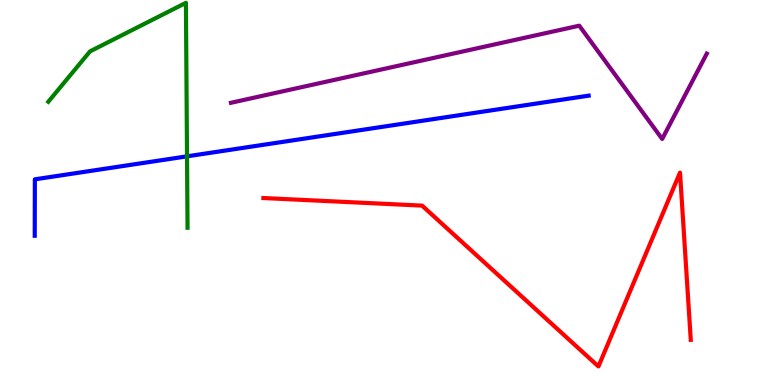[{'lines': ['blue', 'red'], 'intersections': []}, {'lines': ['green', 'red'], 'intersections': []}, {'lines': ['purple', 'red'], 'intersections': []}, {'lines': ['blue', 'green'], 'intersections': [{'x': 2.41, 'y': 5.94}]}, {'lines': ['blue', 'purple'], 'intersections': []}, {'lines': ['green', 'purple'], 'intersections': []}]